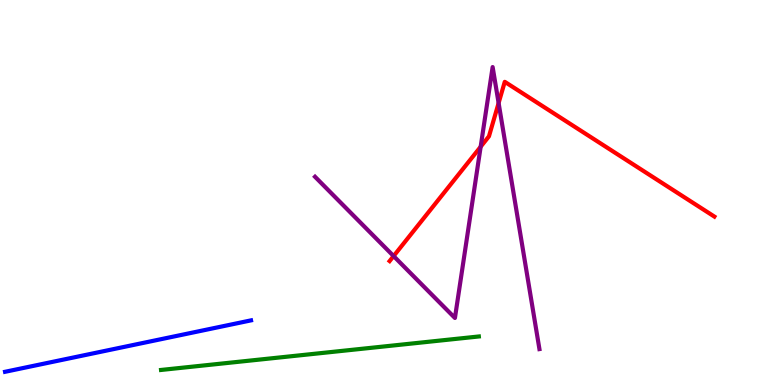[{'lines': ['blue', 'red'], 'intersections': []}, {'lines': ['green', 'red'], 'intersections': []}, {'lines': ['purple', 'red'], 'intersections': [{'x': 5.08, 'y': 3.35}, {'x': 6.2, 'y': 6.19}, {'x': 6.43, 'y': 7.32}]}, {'lines': ['blue', 'green'], 'intersections': []}, {'lines': ['blue', 'purple'], 'intersections': []}, {'lines': ['green', 'purple'], 'intersections': []}]